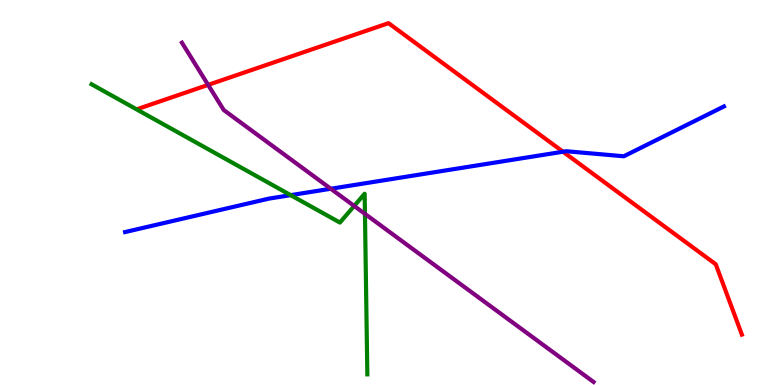[{'lines': ['blue', 'red'], 'intersections': [{'x': 7.26, 'y': 6.06}]}, {'lines': ['green', 'red'], 'intersections': []}, {'lines': ['purple', 'red'], 'intersections': [{'x': 2.69, 'y': 7.8}]}, {'lines': ['blue', 'green'], 'intersections': [{'x': 3.75, 'y': 4.93}]}, {'lines': ['blue', 'purple'], 'intersections': [{'x': 4.27, 'y': 5.1}]}, {'lines': ['green', 'purple'], 'intersections': [{'x': 4.57, 'y': 4.65}, {'x': 4.71, 'y': 4.44}]}]